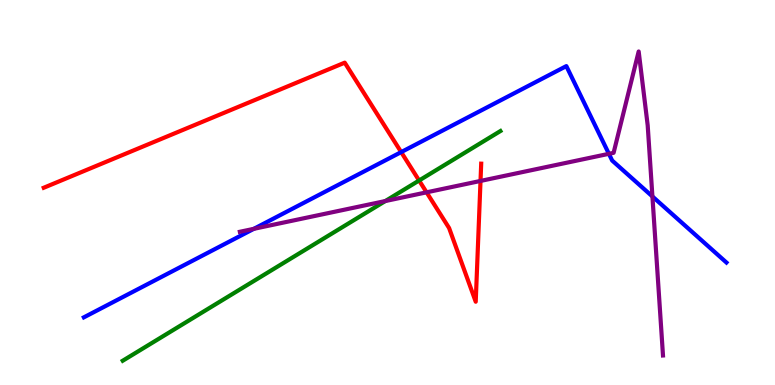[{'lines': ['blue', 'red'], 'intersections': [{'x': 5.18, 'y': 6.05}]}, {'lines': ['green', 'red'], 'intersections': [{'x': 5.41, 'y': 5.31}]}, {'lines': ['purple', 'red'], 'intersections': [{'x': 5.5, 'y': 5.0}, {'x': 6.2, 'y': 5.3}]}, {'lines': ['blue', 'green'], 'intersections': []}, {'lines': ['blue', 'purple'], 'intersections': [{'x': 3.28, 'y': 4.06}, {'x': 7.86, 'y': 6.0}, {'x': 8.42, 'y': 4.9}]}, {'lines': ['green', 'purple'], 'intersections': [{'x': 4.97, 'y': 4.78}]}]